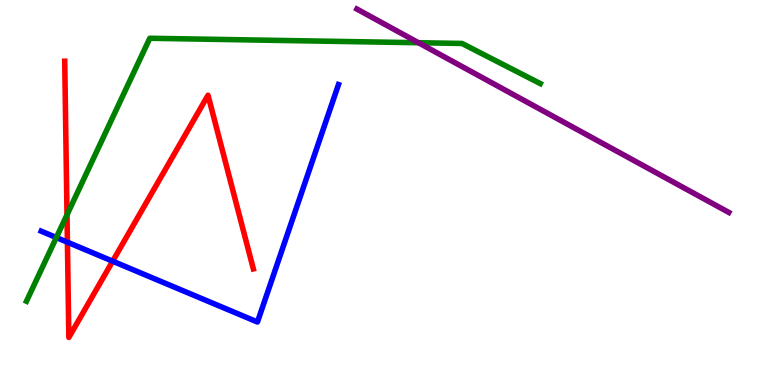[{'lines': ['blue', 'red'], 'intersections': [{'x': 0.87, 'y': 3.71}, {'x': 1.45, 'y': 3.22}]}, {'lines': ['green', 'red'], 'intersections': [{'x': 0.865, 'y': 4.42}]}, {'lines': ['purple', 'red'], 'intersections': []}, {'lines': ['blue', 'green'], 'intersections': [{'x': 0.727, 'y': 3.83}]}, {'lines': ['blue', 'purple'], 'intersections': []}, {'lines': ['green', 'purple'], 'intersections': [{'x': 5.4, 'y': 8.89}]}]